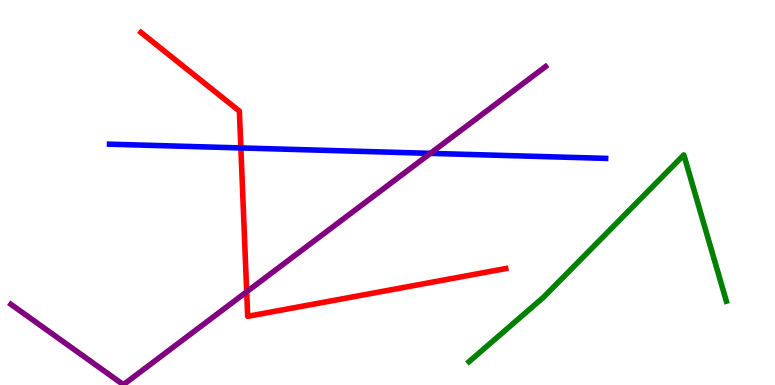[{'lines': ['blue', 'red'], 'intersections': [{'x': 3.11, 'y': 6.16}]}, {'lines': ['green', 'red'], 'intersections': []}, {'lines': ['purple', 'red'], 'intersections': [{'x': 3.18, 'y': 2.42}]}, {'lines': ['blue', 'green'], 'intersections': []}, {'lines': ['blue', 'purple'], 'intersections': [{'x': 5.55, 'y': 6.02}]}, {'lines': ['green', 'purple'], 'intersections': []}]